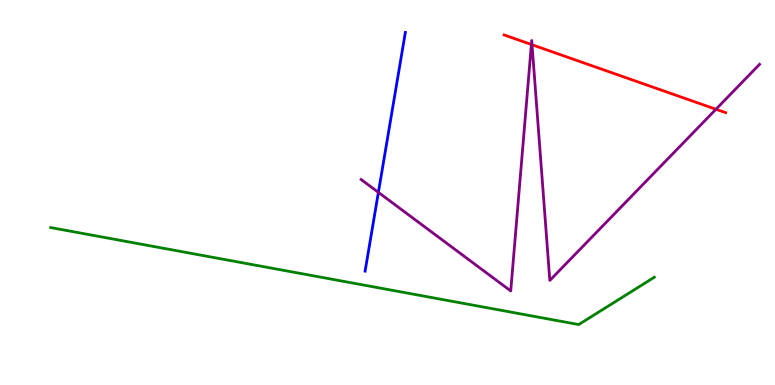[{'lines': ['blue', 'red'], 'intersections': []}, {'lines': ['green', 'red'], 'intersections': []}, {'lines': ['purple', 'red'], 'intersections': [{'x': 6.86, 'y': 8.84}, {'x': 6.87, 'y': 8.84}, {'x': 9.24, 'y': 7.16}]}, {'lines': ['blue', 'green'], 'intersections': []}, {'lines': ['blue', 'purple'], 'intersections': [{'x': 4.88, 'y': 5.0}]}, {'lines': ['green', 'purple'], 'intersections': []}]